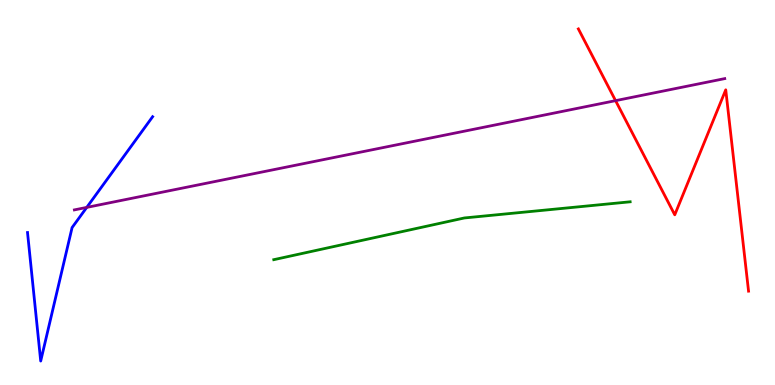[{'lines': ['blue', 'red'], 'intersections': []}, {'lines': ['green', 'red'], 'intersections': []}, {'lines': ['purple', 'red'], 'intersections': [{'x': 7.94, 'y': 7.39}]}, {'lines': ['blue', 'green'], 'intersections': []}, {'lines': ['blue', 'purple'], 'intersections': [{'x': 1.12, 'y': 4.61}]}, {'lines': ['green', 'purple'], 'intersections': []}]